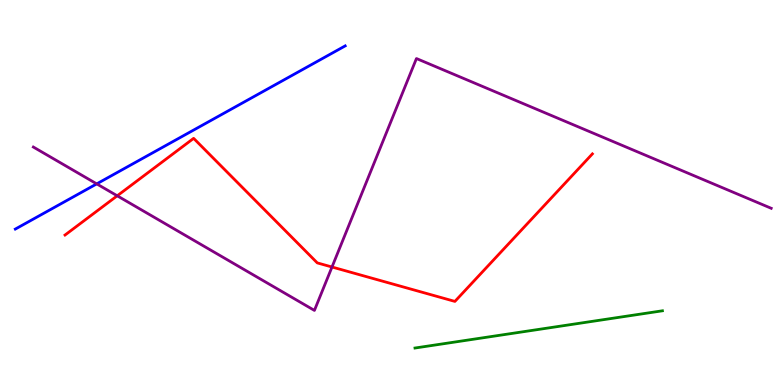[{'lines': ['blue', 'red'], 'intersections': []}, {'lines': ['green', 'red'], 'intersections': []}, {'lines': ['purple', 'red'], 'intersections': [{'x': 1.51, 'y': 4.91}, {'x': 4.28, 'y': 3.06}]}, {'lines': ['blue', 'green'], 'intersections': []}, {'lines': ['blue', 'purple'], 'intersections': [{'x': 1.25, 'y': 5.22}]}, {'lines': ['green', 'purple'], 'intersections': []}]